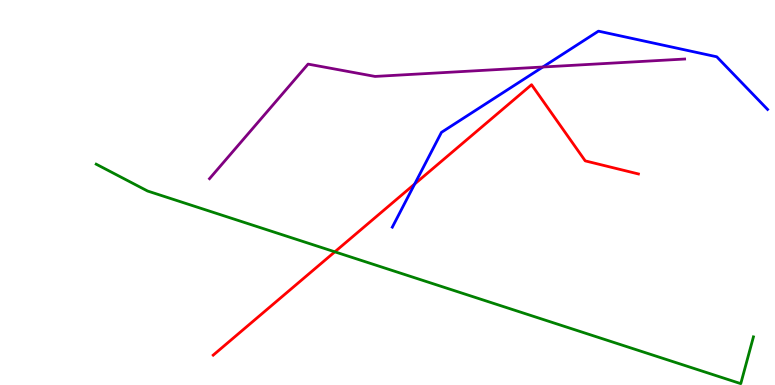[{'lines': ['blue', 'red'], 'intersections': [{'x': 5.35, 'y': 5.22}]}, {'lines': ['green', 'red'], 'intersections': [{'x': 4.32, 'y': 3.46}]}, {'lines': ['purple', 'red'], 'intersections': []}, {'lines': ['blue', 'green'], 'intersections': []}, {'lines': ['blue', 'purple'], 'intersections': [{'x': 7.0, 'y': 8.26}]}, {'lines': ['green', 'purple'], 'intersections': []}]